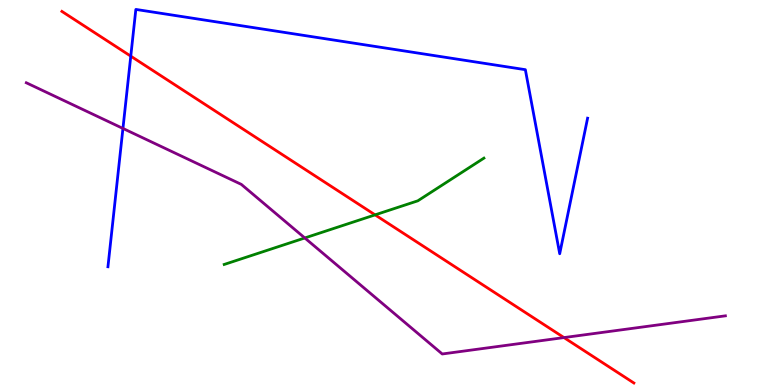[{'lines': ['blue', 'red'], 'intersections': [{'x': 1.69, 'y': 8.54}]}, {'lines': ['green', 'red'], 'intersections': [{'x': 4.84, 'y': 4.42}]}, {'lines': ['purple', 'red'], 'intersections': [{'x': 7.28, 'y': 1.23}]}, {'lines': ['blue', 'green'], 'intersections': []}, {'lines': ['blue', 'purple'], 'intersections': [{'x': 1.59, 'y': 6.66}]}, {'lines': ['green', 'purple'], 'intersections': [{'x': 3.93, 'y': 3.82}]}]